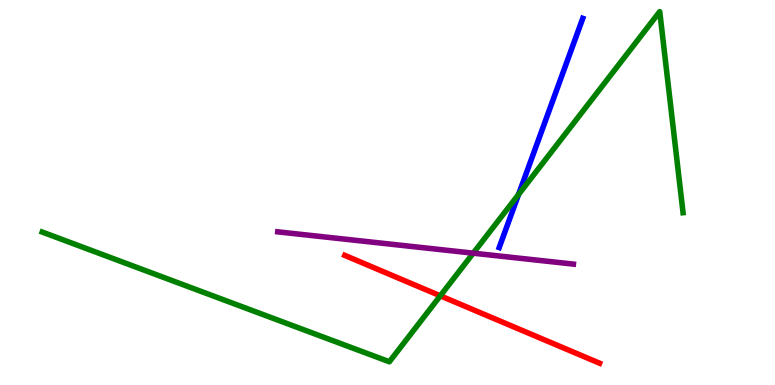[{'lines': ['blue', 'red'], 'intersections': []}, {'lines': ['green', 'red'], 'intersections': [{'x': 5.68, 'y': 2.32}]}, {'lines': ['purple', 'red'], 'intersections': []}, {'lines': ['blue', 'green'], 'intersections': [{'x': 6.69, 'y': 4.95}]}, {'lines': ['blue', 'purple'], 'intersections': []}, {'lines': ['green', 'purple'], 'intersections': [{'x': 6.11, 'y': 3.42}]}]